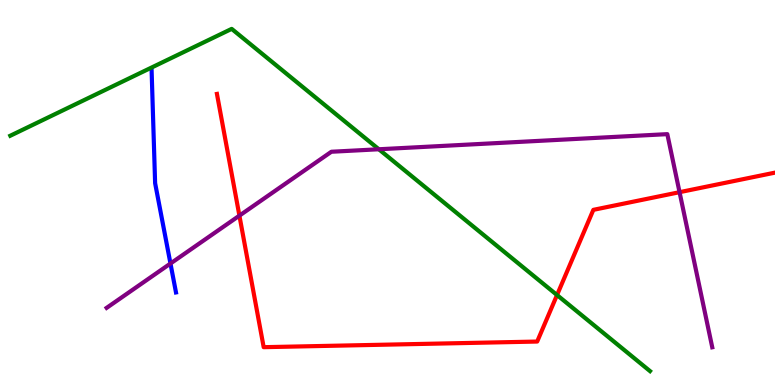[{'lines': ['blue', 'red'], 'intersections': []}, {'lines': ['green', 'red'], 'intersections': [{'x': 7.19, 'y': 2.34}]}, {'lines': ['purple', 'red'], 'intersections': [{'x': 3.09, 'y': 4.4}, {'x': 8.77, 'y': 5.01}]}, {'lines': ['blue', 'green'], 'intersections': []}, {'lines': ['blue', 'purple'], 'intersections': [{'x': 2.2, 'y': 3.16}]}, {'lines': ['green', 'purple'], 'intersections': [{'x': 4.89, 'y': 6.12}]}]